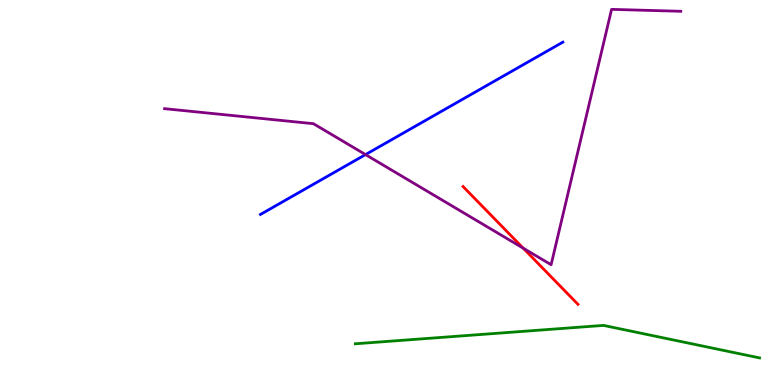[{'lines': ['blue', 'red'], 'intersections': []}, {'lines': ['green', 'red'], 'intersections': []}, {'lines': ['purple', 'red'], 'intersections': [{'x': 6.75, 'y': 3.55}]}, {'lines': ['blue', 'green'], 'intersections': []}, {'lines': ['blue', 'purple'], 'intersections': [{'x': 4.72, 'y': 5.98}]}, {'lines': ['green', 'purple'], 'intersections': []}]